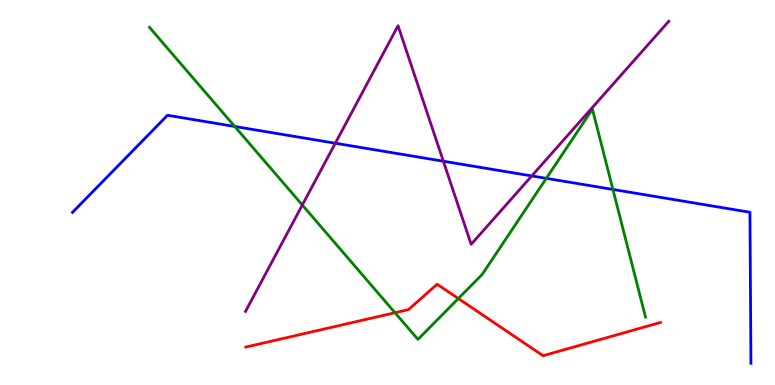[{'lines': ['blue', 'red'], 'intersections': []}, {'lines': ['green', 'red'], 'intersections': [{'x': 5.1, 'y': 1.88}, {'x': 5.91, 'y': 2.25}]}, {'lines': ['purple', 'red'], 'intersections': []}, {'lines': ['blue', 'green'], 'intersections': [{'x': 3.03, 'y': 6.71}, {'x': 7.05, 'y': 5.37}, {'x': 7.91, 'y': 5.08}]}, {'lines': ['blue', 'purple'], 'intersections': [{'x': 4.33, 'y': 6.28}, {'x': 5.72, 'y': 5.81}, {'x': 6.86, 'y': 5.43}]}, {'lines': ['green', 'purple'], 'intersections': [{'x': 3.9, 'y': 4.68}]}]